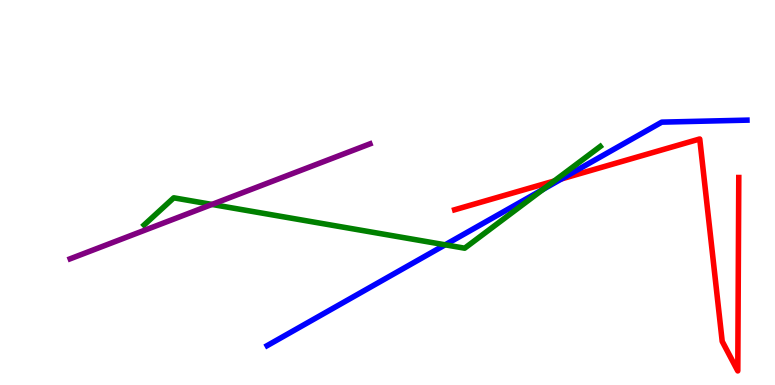[{'lines': ['blue', 'red'], 'intersections': [{'x': 7.25, 'y': 5.35}]}, {'lines': ['green', 'red'], 'intersections': [{'x': 7.15, 'y': 5.3}]}, {'lines': ['purple', 'red'], 'intersections': []}, {'lines': ['blue', 'green'], 'intersections': [{'x': 5.74, 'y': 3.64}, {'x': 7.01, 'y': 5.08}]}, {'lines': ['blue', 'purple'], 'intersections': []}, {'lines': ['green', 'purple'], 'intersections': [{'x': 2.73, 'y': 4.69}]}]